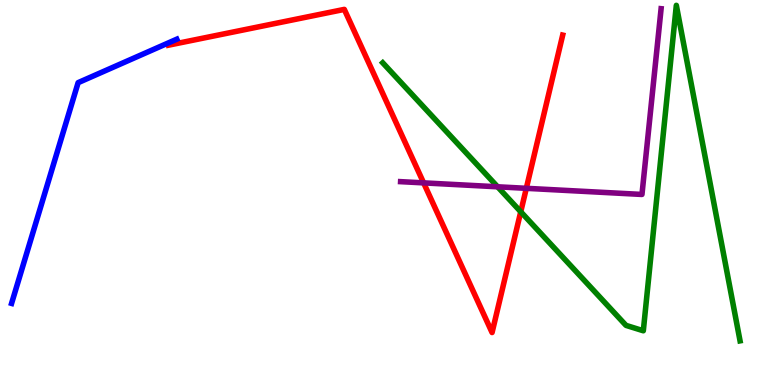[{'lines': ['blue', 'red'], 'intersections': []}, {'lines': ['green', 'red'], 'intersections': [{'x': 6.72, 'y': 4.5}]}, {'lines': ['purple', 'red'], 'intersections': [{'x': 5.47, 'y': 5.25}, {'x': 6.79, 'y': 5.11}]}, {'lines': ['blue', 'green'], 'intersections': []}, {'lines': ['blue', 'purple'], 'intersections': []}, {'lines': ['green', 'purple'], 'intersections': [{'x': 6.42, 'y': 5.15}]}]